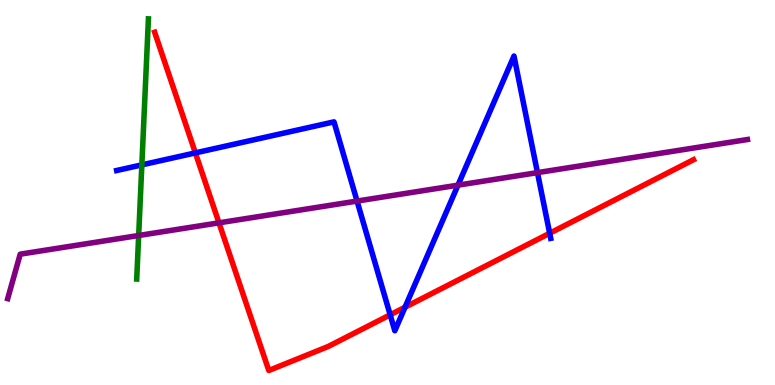[{'lines': ['blue', 'red'], 'intersections': [{'x': 2.52, 'y': 6.03}, {'x': 5.03, 'y': 1.82}, {'x': 5.23, 'y': 2.02}, {'x': 7.09, 'y': 3.94}]}, {'lines': ['green', 'red'], 'intersections': []}, {'lines': ['purple', 'red'], 'intersections': [{'x': 2.83, 'y': 4.21}]}, {'lines': ['blue', 'green'], 'intersections': [{'x': 1.83, 'y': 5.72}]}, {'lines': ['blue', 'purple'], 'intersections': [{'x': 4.61, 'y': 4.78}, {'x': 5.91, 'y': 5.19}, {'x': 6.94, 'y': 5.52}]}, {'lines': ['green', 'purple'], 'intersections': [{'x': 1.79, 'y': 3.88}]}]